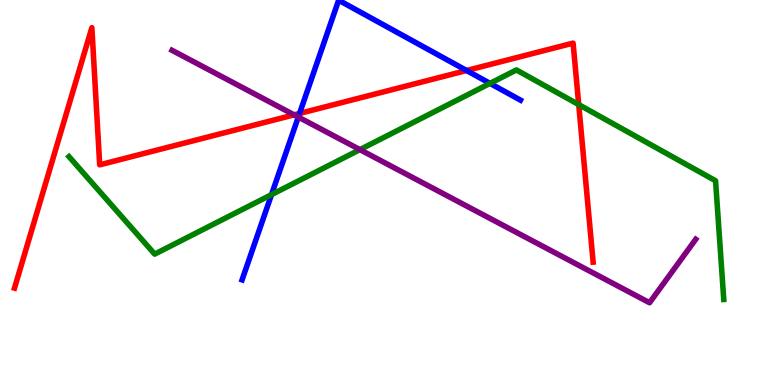[{'lines': ['blue', 'red'], 'intersections': [{'x': 3.87, 'y': 7.05}, {'x': 6.02, 'y': 8.17}]}, {'lines': ['green', 'red'], 'intersections': [{'x': 7.47, 'y': 7.28}]}, {'lines': ['purple', 'red'], 'intersections': [{'x': 3.8, 'y': 7.02}]}, {'lines': ['blue', 'green'], 'intersections': [{'x': 3.5, 'y': 4.94}, {'x': 6.32, 'y': 7.83}]}, {'lines': ['blue', 'purple'], 'intersections': [{'x': 3.85, 'y': 6.96}]}, {'lines': ['green', 'purple'], 'intersections': [{'x': 4.64, 'y': 6.11}]}]